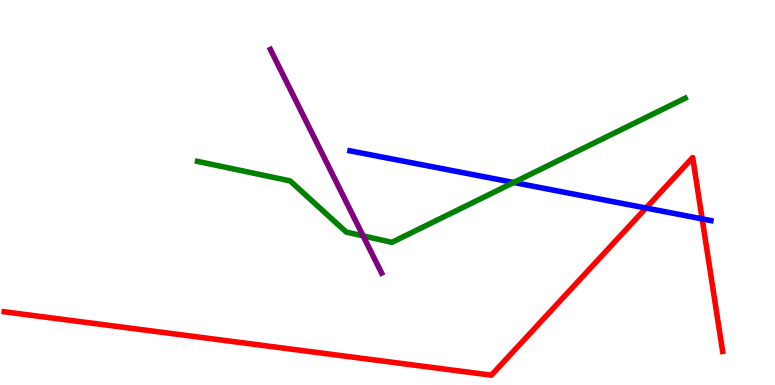[{'lines': ['blue', 'red'], 'intersections': [{'x': 8.34, 'y': 4.6}, {'x': 9.06, 'y': 4.31}]}, {'lines': ['green', 'red'], 'intersections': []}, {'lines': ['purple', 'red'], 'intersections': []}, {'lines': ['blue', 'green'], 'intersections': [{'x': 6.63, 'y': 5.26}]}, {'lines': ['blue', 'purple'], 'intersections': []}, {'lines': ['green', 'purple'], 'intersections': [{'x': 4.69, 'y': 3.87}]}]